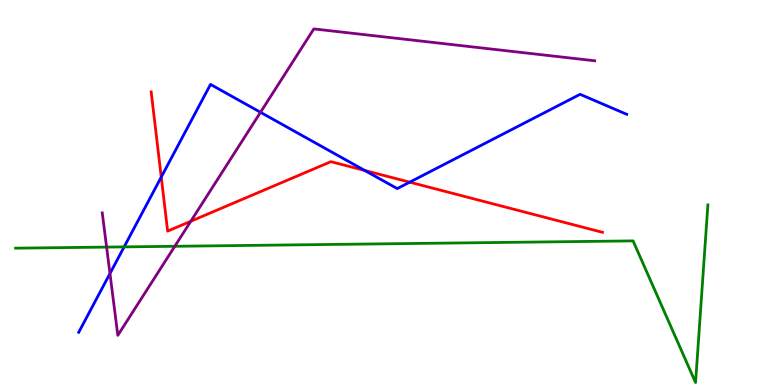[{'lines': ['blue', 'red'], 'intersections': [{'x': 2.08, 'y': 5.4}, {'x': 4.71, 'y': 5.57}, {'x': 5.29, 'y': 5.27}]}, {'lines': ['green', 'red'], 'intersections': []}, {'lines': ['purple', 'red'], 'intersections': [{'x': 2.46, 'y': 4.25}]}, {'lines': ['blue', 'green'], 'intersections': [{'x': 1.6, 'y': 3.59}]}, {'lines': ['blue', 'purple'], 'intersections': [{'x': 1.42, 'y': 2.9}, {'x': 3.36, 'y': 7.08}]}, {'lines': ['green', 'purple'], 'intersections': [{'x': 1.38, 'y': 3.58}, {'x': 2.26, 'y': 3.6}]}]